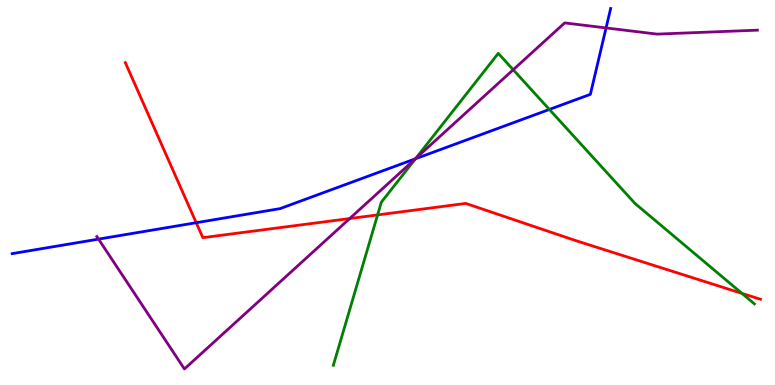[{'lines': ['blue', 'red'], 'intersections': [{'x': 2.53, 'y': 4.22}]}, {'lines': ['green', 'red'], 'intersections': [{'x': 4.87, 'y': 4.42}, {'x': 9.57, 'y': 2.38}]}, {'lines': ['purple', 'red'], 'intersections': [{'x': 4.51, 'y': 4.32}]}, {'lines': ['blue', 'green'], 'intersections': [{'x': 5.36, 'y': 5.88}, {'x': 7.09, 'y': 7.16}]}, {'lines': ['blue', 'purple'], 'intersections': [{'x': 1.27, 'y': 3.79}, {'x': 5.36, 'y': 5.88}, {'x': 7.82, 'y': 9.27}]}, {'lines': ['green', 'purple'], 'intersections': [{'x': 5.36, 'y': 5.88}, {'x': 6.62, 'y': 8.19}]}]